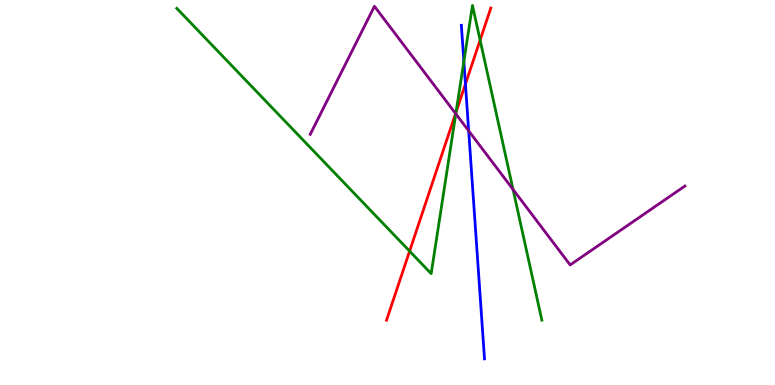[{'lines': ['blue', 'red'], 'intersections': [{'x': 6.01, 'y': 7.82}]}, {'lines': ['green', 'red'], 'intersections': [{'x': 5.29, 'y': 3.48}, {'x': 5.88, 'y': 7.09}, {'x': 6.2, 'y': 8.96}]}, {'lines': ['purple', 'red'], 'intersections': [{'x': 5.88, 'y': 7.05}]}, {'lines': ['blue', 'green'], 'intersections': [{'x': 5.99, 'y': 8.41}]}, {'lines': ['blue', 'purple'], 'intersections': [{'x': 6.05, 'y': 6.6}]}, {'lines': ['green', 'purple'], 'intersections': [{'x': 5.88, 'y': 7.04}, {'x': 6.62, 'y': 5.08}]}]